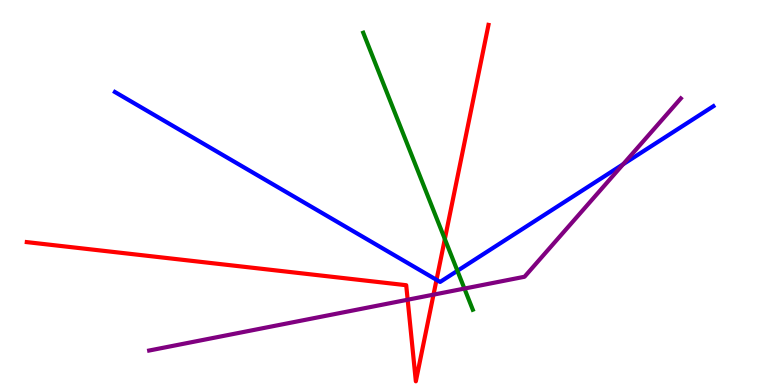[{'lines': ['blue', 'red'], 'intersections': [{'x': 5.63, 'y': 2.73}]}, {'lines': ['green', 'red'], 'intersections': [{'x': 5.74, 'y': 3.79}]}, {'lines': ['purple', 'red'], 'intersections': [{'x': 5.26, 'y': 2.21}, {'x': 5.59, 'y': 2.35}]}, {'lines': ['blue', 'green'], 'intersections': [{'x': 5.9, 'y': 2.97}]}, {'lines': ['blue', 'purple'], 'intersections': [{'x': 8.04, 'y': 5.73}]}, {'lines': ['green', 'purple'], 'intersections': [{'x': 5.99, 'y': 2.5}]}]